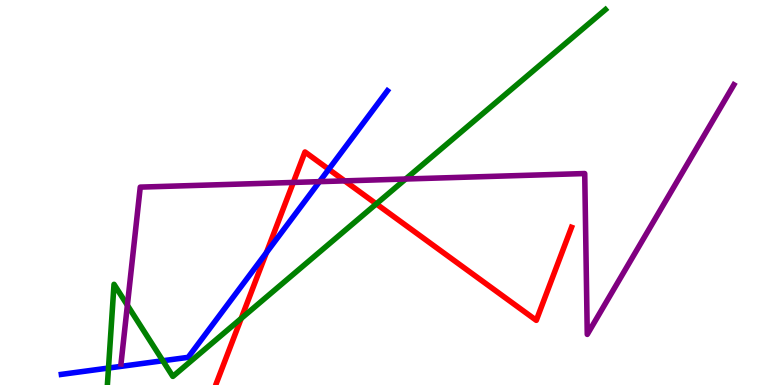[{'lines': ['blue', 'red'], 'intersections': [{'x': 3.44, 'y': 3.44}, {'x': 4.24, 'y': 5.6}]}, {'lines': ['green', 'red'], 'intersections': [{'x': 3.11, 'y': 1.73}, {'x': 4.86, 'y': 4.7}]}, {'lines': ['purple', 'red'], 'intersections': [{'x': 3.78, 'y': 5.26}, {'x': 4.45, 'y': 5.3}]}, {'lines': ['blue', 'green'], 'intersections': [{'x': 1.4, 'y': 0.44}, {'x': 2.1, 'y': 0.63}]}, {'lines': ['blue', 'purple'], 'intersections': [{'x': 4.12, 'y': 5.28}]}, {'lines': ['green', 'purple'], 'intersections': [{'x': 1.64, 'y': 2.07}, {'x': 5.23, 'y': 5.35}]}]